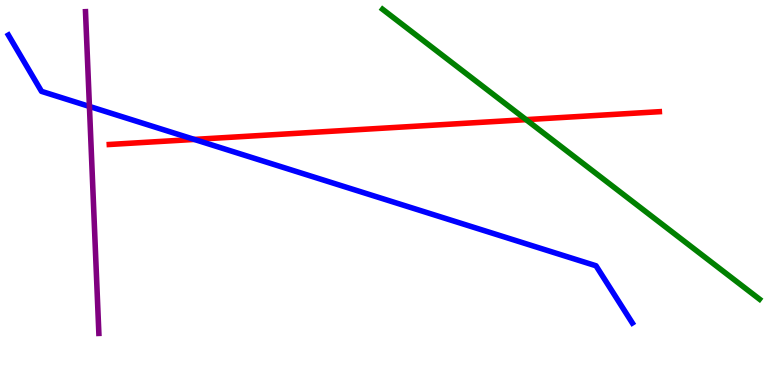[{'lines': ['blue', 'red'], 'intersections': [{'x': 2.51, 'y': 6.38}]}, {'lines': ['green', 'red'], 'intersections': [{'x': 6.79, 'y': 6.89}]}, {'lines': ['purple', 'red'], 'intersections': []}, {'lines': ['blue', 'green'], 'intersections': []}, {'lines': ['blue', 'purple'], 'intersections': [{'x': 1.15, 'y': 7.24}]}, {'lines': ['green', 'purple'], 'intersections': []}]